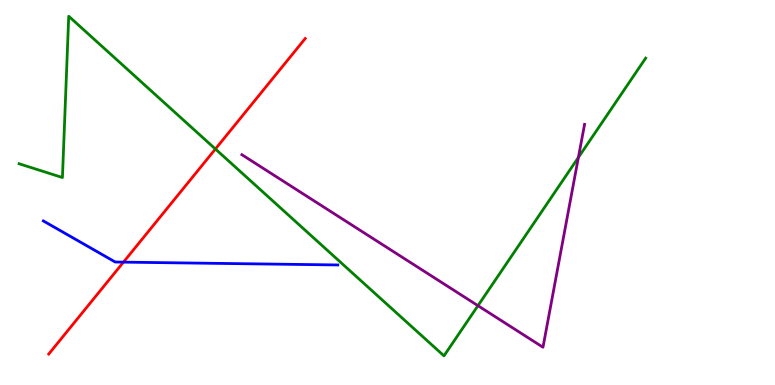[{'lines': ['blue', 'red'], 'intersections': [{'x': 1.59, 'y': 3.19}]}, {'lines': ['green', 'red'], 'intersections': [{'x': 2.78, 'y': 6.13}]}, {'lines': ['purple', 'red'], 'intersections': []}, {'lines': ['blue', 'green'], 'intersections': []}, {'lines': ['blue', 'purple'], 'intersections': []}, {'lines': ['green', 'purple'], 'intersections': [{'x': 6.17, 'y': 2.06}, {'x': 7.46, 'y': 5.91}]}]